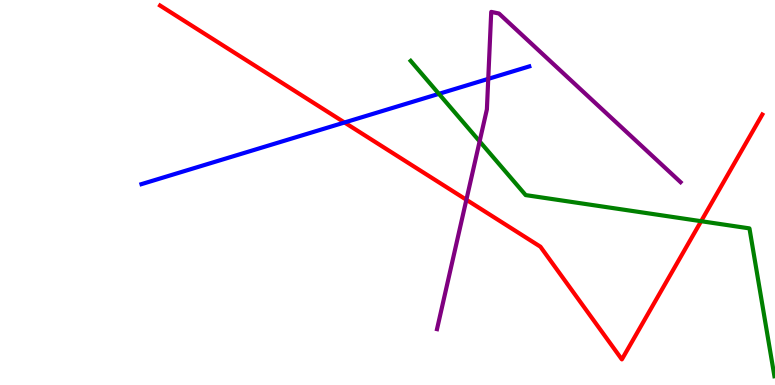[{'lines': ['blue', 'red'], 'intersections': [{'x': 4.45, 'y': 6.82}]}, {'lines': ['green', 'red'], 'intersections': [{'x': 9.05, 'y': 4.25}]}, {'lines': ['purple', 'red'], 'intersections': [{'x': 6.02, 'y': 4.81}]}, {'lines': ['blue', 'green'], 'intersections': [{'x': 5.66, 'y': 7.56}]}, {'lines': ['blue', 'purple'], 'intersections': [{'x': 6.3, 'y': 7.95}]}, {'lines': ['green', 'purple'], 'intersections': [{'x': 6.19, 'y': 6.33}]}]